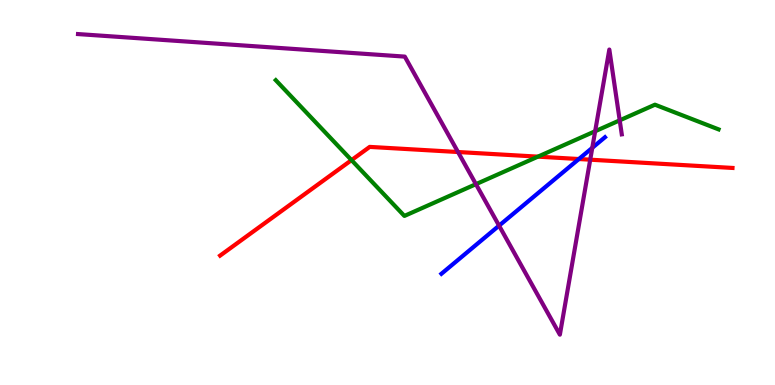[{'lines': ['blue', 'red'], 'intersections': [{'x': 7.47, 'y': 5.87}]}, {'lines': ['green', 'red'], 'intersections': [{'x': 4.54, 'y': 5.84}, {'x': 6.94, 'y': 5.93}]}, {'lines': ['purple', 'red'], 'intersections': [{'x': 5.91, 'y': 6.05}, {'x': 7.62, 'y': 5.85}]}, {'lines': ['blue', 'green'], 'intersections': []}, {'lines': ['blue', 'purple'], 'intersections': [{'x': 6.44, 'y': 4.14}, {'x': 7.64, 'y': 6.16}]}, {'lines': ['green', 'purple'], 'intersections': [{'x': 6.14, 'y': 5.22}, {'x': 7.68, 'y': 6.59}, {'x': 8.0, 'y': 6.87}]}]